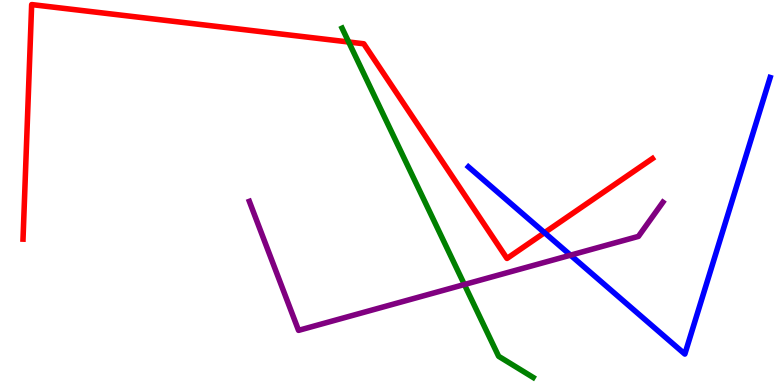[{'lines': ['blue', 'red'], 'intersections': [{'x': 7.03, 'y': 3.96}]}, {'lines': ['green', 'red'], 'intersections': [{'x': 4.5, 'y': 8.91}]}, {'lines': ['purple', 'red'], 'intersections': []}, {'lines': ['blue', 'green'], 'intersections': []}, {'lines': ['blue', 'purple'], 'intersections': [{'x': 7.36, 'y': 3.37}]}, {'lines': ['green', 'purple'], 'intersections': [{'x': 5.99, 'y': 2.61}]}]